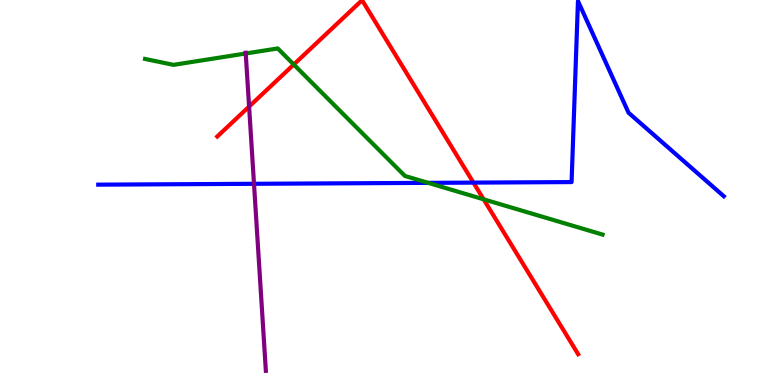[{'lines': ['blue', 'red'], 'intersections': [{'x': 6.11, 'y': 5.26}]}, {'lines': ['green', 'red'], 'intersections': [{'x': 3.79, 'y': 8.32}, {'x': 6.24, 'y': 4.82}]}, {'lines': ['purple', 'red'], 'intersections': [{'x': 3.21, 'y': 7.23}]}, {'lines': ['blue', 'green'], 'intersections': [{'x': 5.52, 'y': 5.25}]}, {'lines': ['blue', 'purple'], 'intersections': [{'x': 3.28, 'y': 5.23}]}, {'lines': ['green', 'purple'], 'intersections': [{'x': 3.17, 'y': 8.61}]}]